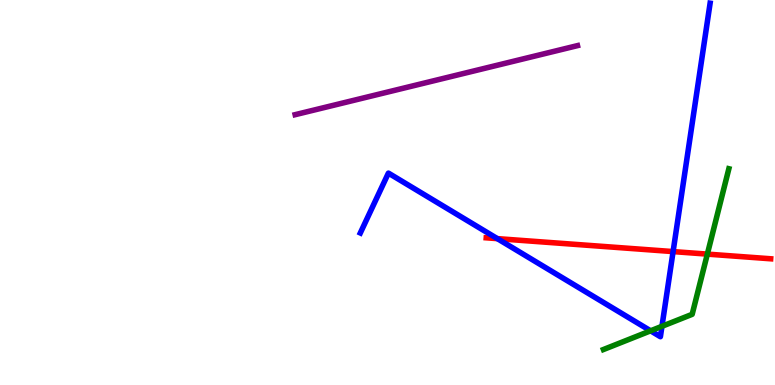[{'lines': ['blue', 'red'], 'intersections': [{'x': 6.42, 'y': 3.8}, {'x': 8.69, 'y': 3.47}]}, {'lines': ['green', 'red'], 'intersections': [{'x': 9.13, 'y': 3.4}]}, {'lines': ['purple', 'red'], 'intersections': []}, {'lines': ['blue', 'green'], 'intersections': [{'x': 8.39, 'y': 1.41}, {'x': 8.54, 'y': 1.52}]}, {'lines': ['blue', 'purple'], 'intersections': []}, {'lines': ['green', 'purple'], 'intersections': []}]